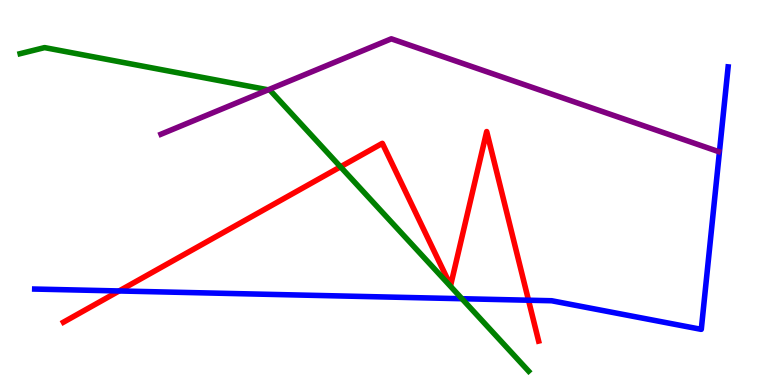[{'lines': ['blue', 'red'], 'intersections': [{'x': 1.54, 'y': 2.44}, {'x': 6.82, 'y': 2.2}]}, {'lines': ['green', 'red'], 'intersections': [{'x': 4.39, 'y': 5.67}]}, {'lines': ['purple', 'red'], 'intersections': []}, {'lines': ['blue', 'green'], 'intersections': [{'x': 5.96, 'y': 2.24}]}, {'lines': ['blue', 'purple'], 'intersections': []}, {'lines': ['green', 'purple'], 'intersections': [{'x': 3.46, 'y': 7.67}]}]